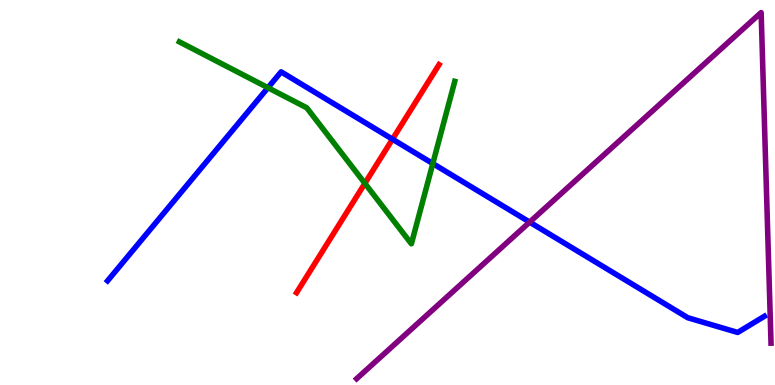[{'lines': ['blue', 'red'], 'intersections': [{'x': 5.06, 'y': 6.38}]}, {'lines': ['green', 'red'], 'intersections': [{'x': 4.71, 'y': 5.24}]}, {'lines': ['purple', 'red'], 'intersections': []}, {'lines': ['blue', 'green'], 'intersections': [{'x': 3.46, 'y': 7.72}, {'x': 5.58, 'y': 5.75}]}, {'lines': ['blue', 'purple'], 'intersections': [{'x': 6.83, 'y': 4.23}]}, {'lines': ['green', 'purple'], 'intersections': []}]